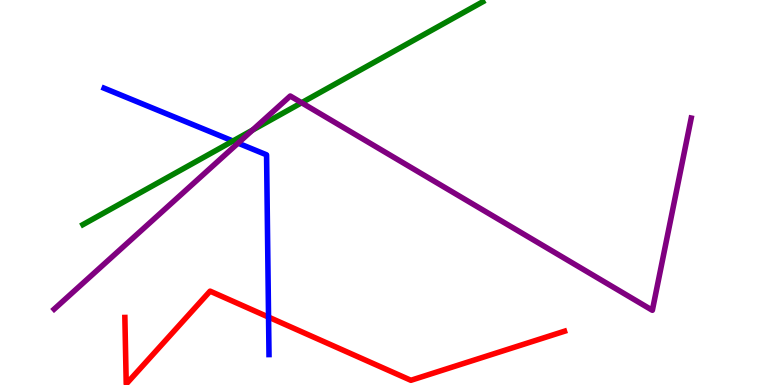[{'lines': ['blue', 'red'], 'intersections': [{'x': 3.47, 'y': 1.76}]}, {'lines': ['green', 'red'], 'intersections': []}, {'lines': ['purple', 'red'], 'intersections': []}, {'lines': ['blue', 'green'], 'intersections': [{'x': 3.01, 'y': 6.34}]}, {'lines': ['blue', 'purple'], 'intersections': [{'x': 3.07, 'y': 6.28}]}, {'lines': ['green', 'purple'], 'intersections': [{'x': 3.26, 'y': 6.62}, {'x': 3.89, 'y': 7.33}]}]